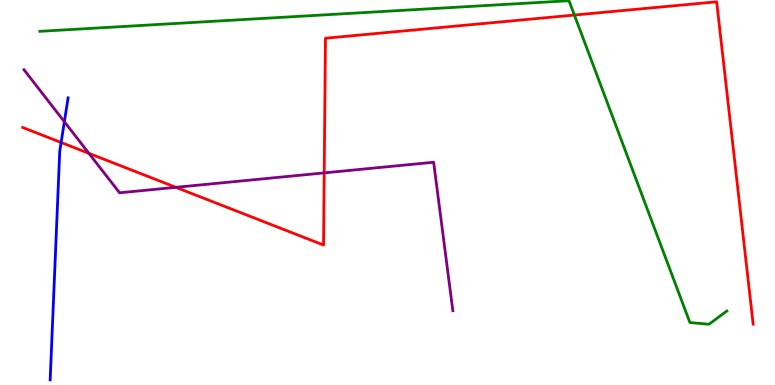[{'lines': ['blue', 'red'], 'intersections': [{'x': 0.789, 'y': 6.3}]}, {'lines': ['green', 'red'], 'intersections': [{'x': 7.41, 'y': 9.61}]}, {'lines': ['purple', 'red'], 'intersections': [{'x': 1.15, 'y': 6.02}, {'x': 2.27, 'y': 5.13}, {'x': 4.18, 'y': 5.51}]}, {'lines': ['blue', 'green'], 'intersections': []}, {'lines': ['blue', 'purple'], 'intersections': [{'x': 0.83, 'y': 6.84}]}, {'lines': ['green', 'purple'], 'intersections': []}]